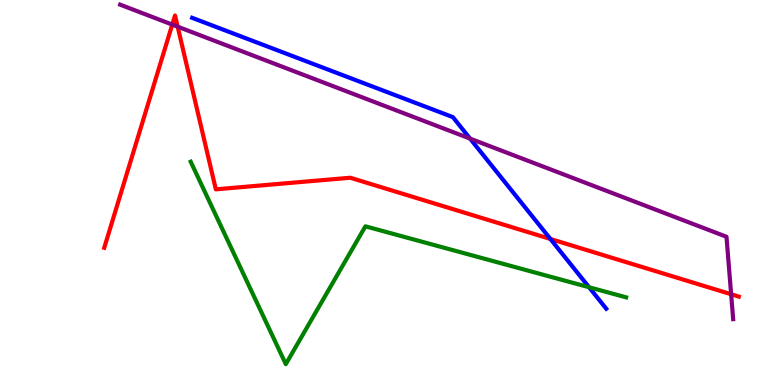[{'lines': ['blue', 'red'], 'intersections': [{'x': 7.1, 'y': 3.79}]}, {'lines': ['green', 'red'], 'intersections': []}, {'lines': ['purple', 'red'], 'intersections': [{'x': 2.22, 'y': 9.36}, {'x': 2.29, 'y': 9.31}, {'x': 9.43, 'y': 2.36}]}, {'lines': ['blue', 'green'], 'intersections': [{'x': 7.6, 'y': 2.54}]}, {'lines': ['blue', 'purple'], 'intersections': [{'x': 6.07, 'y': 6.4}]}, {'lines': ['green', 'purple'], 'intersections': []}]